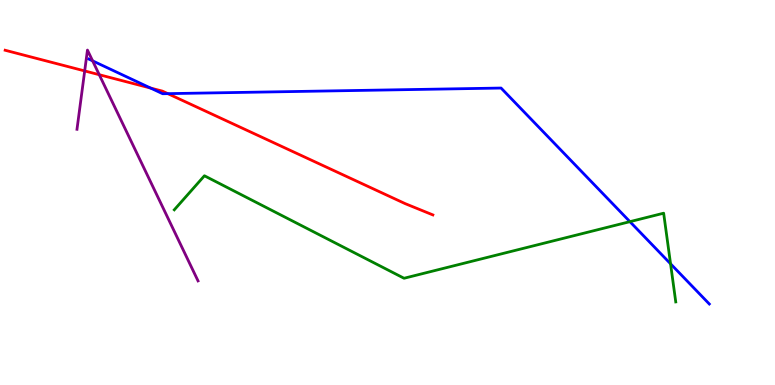[{'lines': ['blue', 'red'], 'intersections': [{'x': 1.94, 'y': 7.71}, {'x': 2.17, 'y': 7.57}]}, {'lines': ['green', 'red'], 'intersections': []}, {'lines': ['purple', 'red'], 'intersections': [{'x': 1.09, 'y': 8.16}, {'x': 1.28, 'y': 8.06}]}, {'lines': ['blue', 'green'], 'intersections': [{'x': 8.13, 'y': 4.24}, {'x': 8.65, 'y': 3.15}]}, {'lines': ['blue', 'purple'], 'intersections': [{'x': 1.2, 'y': 8.42}]}, {'lines': ['green', 'purple'], 'intersections': []}]